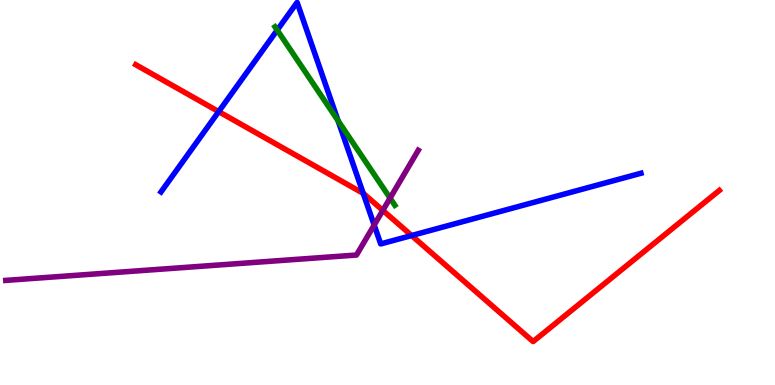[{'lines': ['blue', 'red'], 'intersections': [{'x': 2.82, 'y': 7.1}, {'x': 4.69, 'y': 4.98}, {'x': 5.31, 'y': 3.88}]}, {'lines': ['green', 'red'], 'intersections': []}, {'lines': ['purple', 'red'], 'intersections': [{'x': 4.94, 'y': 4.54}]}, {'lines': ['blue', 'green'], 'intersections': [{'x': 3.58, 'y': 9.22}, {'x': 4.36, 'y': 6.87}]}, {'lines': ['blue', 'purple'], 'intersections': [{'x': 4.83, 'y': 4.15}]}, {'lines': ['green', 'purple'], 'intersections': [{'x': 5.03, 'y': 4.85}]}]